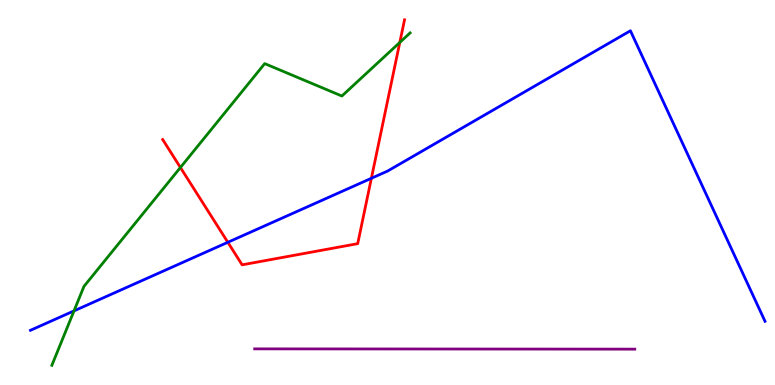[{'lines': ['blue', 'red'], 'intersections': [{'x': 2.94, 'y': 3.71}, {'x': 4.79, 'y': 5.37}]}, {'lines': ['green', 'red'], 'intersections': [{'x': 2.33, 'y': 5.65}, {'x': 5.16, 'y': 8.9}]}, {'lines': ['purple', 'red'], 'intersections': []}, {'lines': ['blue', 'green'], 'intersections': [{'x': 0.955, 'y': 1.92}]}, {'lines': ['blue', 'purple'], 'intersections': []}, {'lines': ['green', 'purple'], 'intersections': []}]